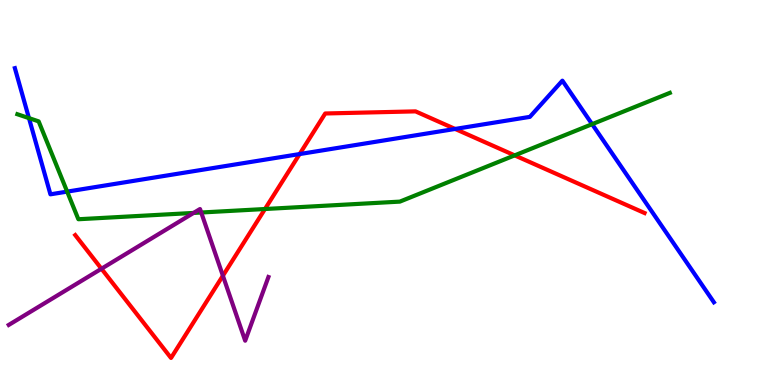[{'lines': ['blue', 'red'], 'intersections': [{'x': 3.87, 'y': 6.0}, {'x': 5.87, 'y': 6.65}]}, {'lines': ['green', 'red'], 'intersections': [{'x': 3.42, 'y': 4.57}, {'x': 6.64, 'y': 5.96}]}, {'lines': ['purple', 'red'], 'intersections': [{'x': 1.31, 'y': 3.02}, {'x': 2.88, 'y': 2.84}]}, {'lines': ['blue', 'green'], 'intersections': [{'x': 0.374, 'y': 6.93}, {'x': 0.867, 'y': 5.02}, {'x': 7.64, 'y': 6.77}]}, {'lines': ['blue', 'purple'], 'intersections': []}, {'lines': ['green', 'purple'], 'intersections': [{'x': 2.5, 'y': 4.47}, {'x': 2.6, 'y': 4.48}]}]